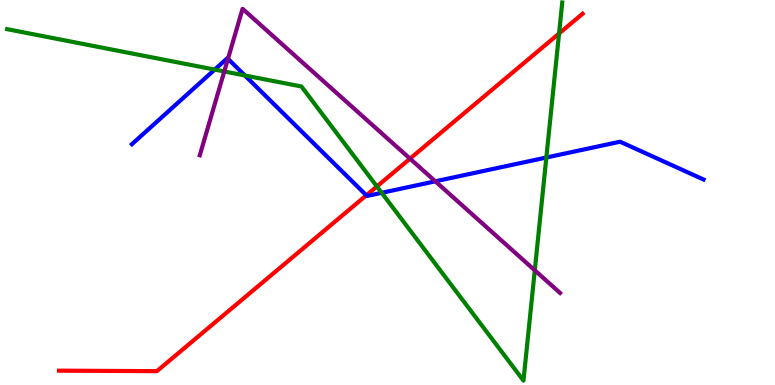[{'lines': ['blue', 'red'], 'intersections': [{'x': 4.73, 'y': 4.93}]}, {'lines': ['green', 'red'], 'intersections': [{'x': 4.86, 'y': 5.16}, {'x': 7.21, 'y': 9.13}]}, {'lines': ['purple', 'red'], 'intersections': [{'x': 5.29, 'y': 5.88}]}, {'lines': ['blue', 'green'], 'intersections': [{'x': 2.77, 'y': 8.19}, {'x': 3.16, 'y': 8.04}, {'x': 4.93, 'y': 4.99}, {'x': 7.05, 'y': 5.91}]}, {'lines': ['blue', 'purple'], 'intersections': [{'x': 2.94, 'y': 8.47}, {'x': 5.62, 'y': 5.29}]}, {'lines': ['green', 'purple'], 'intersections': [{'x': 2.89, 'y': 8.14}, {'x': 6.9, 'y': 2.98}]}]